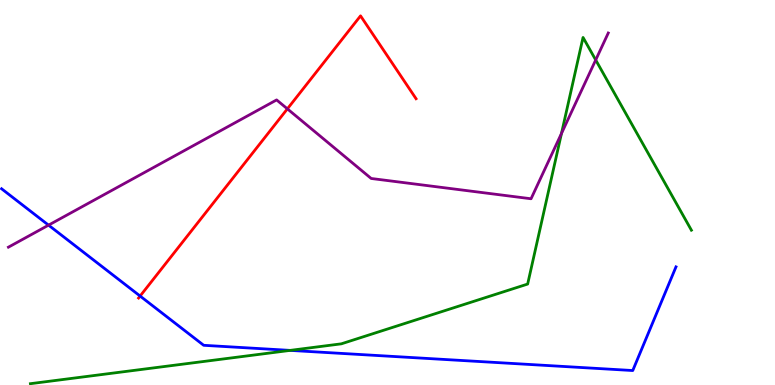[{'lines': ['blue', 'red'], 'intersections': [{'x': 1.81, 'y': 2.31}]}, {'lines': ['green', 'red'], 'intersections': []}, {'lines': ['purple', 'red'], 'intersections': [{'x': 3.71, 'y': 7.17}]}, {'lines': ['blue', 'green'], 'intersections': [{'x': 3.74, 'y': 0.899}]}, {'lines': ['blue', 'purple'], 'intersections': [{'x': 0.626, 'y': 4.15}]}, {'lines': ['green', 'purple'], 'intersections': [{'x': 7.25, 'y': 6.53}, {'x': 7.69, 'y': 8.44}]}]